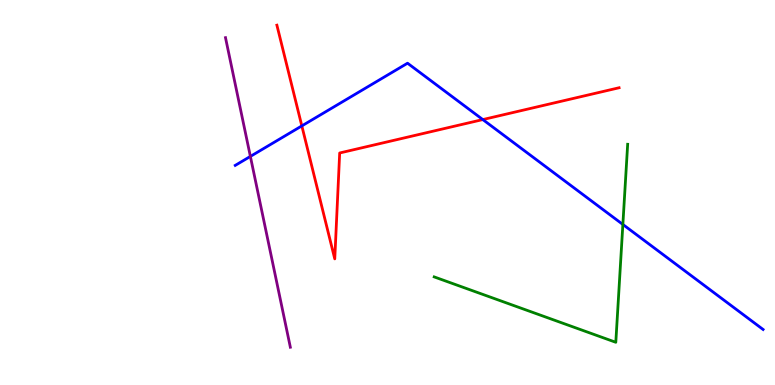[{'lines': ['blue', 'red'], 'intersections': [{'x': 3.89, 'y': 6.73}, {'x': 6.23, 'y': 6.89}]}, {'lines': ['green', 'red'], 'intersections': []}, {'lines': ['purple', 'red'], 'intersections': []}, {'lines': ['blue', 'green'], 'intersections': [{'x': 8.04, 'y': 4.17}]}, {'lines': ['blue', 'purple'], 'intersections': [{'x': 3.23, 'y': 5.94}]}, {'lines': ['green', 'purple'], 'intersections': []}]